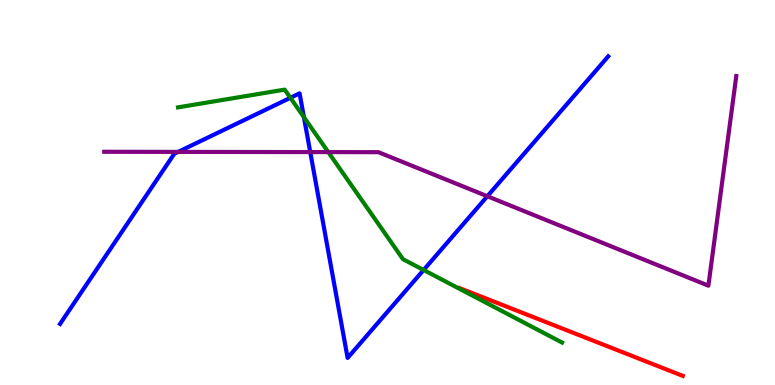[{'lines': ['blue', 'red'], 'intersections': []}, {'lines': ['green', 'red'], 'intersections': []}, {'lines': ['purple', 'red'], 'intersections': []}, {'lines': ['blue', 'green'], 'intersections': [{'x': 3.75, 'y': 7.46}, {'x': 3.92, 'y': 6.96}, {'x': 5.47, 'y': 2.99}]}, {'lines': ['blue', 'purple'], 'intersections': [{'x': 2.3, 'y': 6.05}, {'x': 4.0, 'y': 6.05}, {'x': 6.29, 'y': 4.9}]}, {'lines': ['green', 'purple'], 'intersections': [{'x': 4.24, 'y': 6.05}]}]